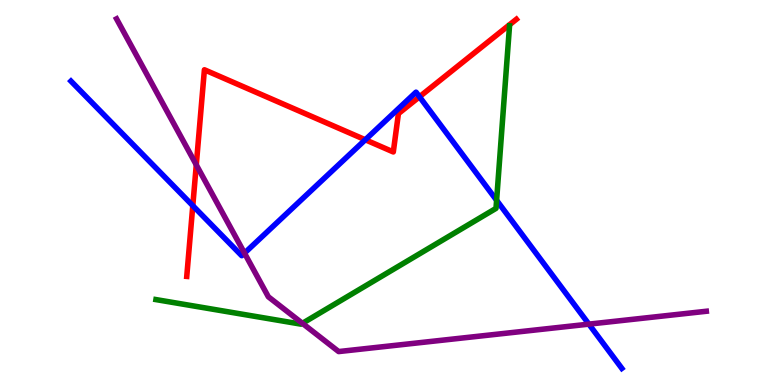[{'lines': ['blue', 'red'], 'intersections': [{'x': 2.49, 'y': 4.66}, {'x': 4.71, 'y': 6.37}, {'x': 5.41, 'y': 7.49}]}, {'lines': ['green', 'red'], 'intersections': []}, {'lines': ['purple', 'red'], 'intersections': [{'x': 2.53, 'y': 5.72}]}, {'lines': ['blue', 'green'], 'intersections': [{'x': 6.41, 'y': 4.8}]}, {'lines': ['blue', 'purple'], 'intersections': [{'x': 3.15, 'y': 3.43}, {'x': 7.6, 'y': 1.58}]}, {'lines': ['green', 'purple'], 'intersections': [{'x': 3.9, 'y': 1.6}]}]